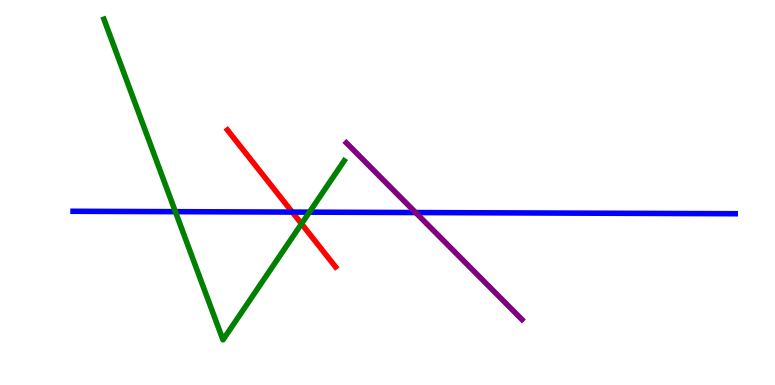[{'lines': ['blue', 'red'], 'intersections': [{'x': 3.77, 'y': 4.49}]}, {'lines': ['green', 'red'], 'intersections': [{'x': 3.89, 'y': 4.19}]}, {'lines': ['purple', 'red'], 'intersections': []}, {'lines': ['blue', 'green'], 'intersections': [{'x': 2.26, 'y': 4.5}, {'x': 3.99, 'y': 4.49}]}, {'lines': ['blue', 'purple'], 'intersections': [{'x': 5.36, 'y': 4.48}]}, {'lines': ['green', 'purple'], 'intersections': []}]